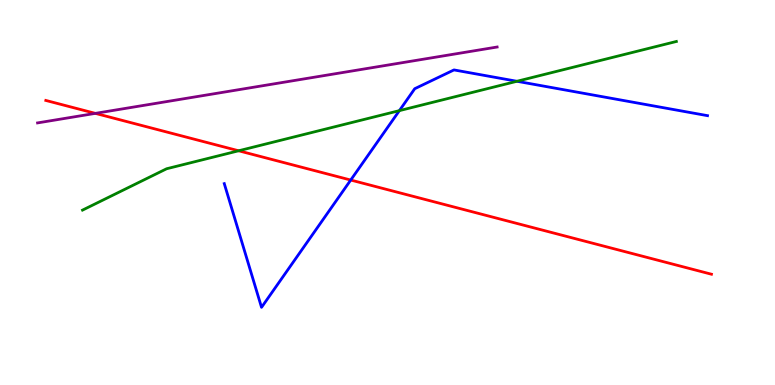[{'lines': ['blue', 'red'], 'intersections': [{'x': 4.53, 'y': 5.32}]}, {'lines': ['green', 'red'], 'intersections': [{'x': 3.08, 'y': 6.08}]}, {'lines': ['purple', 'red'], 'intersections': [{'x': 1.23, 'y': 7.06}]}, {'lines': ['blue', 'green'], 'intersections': [{'x': 5.15, 'y': 7.13}, {'x': 6.67, 'y': 7.89}]}, {'lines': ['blue', 'purple'], 'intersections': []}, {'lines': ['green', 'purple'], 'intersections': []}]